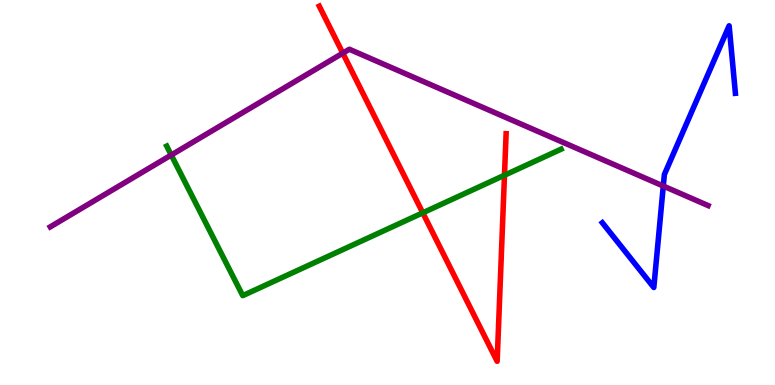[{'lines': ['blue', 'red'], 'intersections': []}, {'lines': ['green', 'red'], 'intersections': [{'x': 5.46, 'y': 4.47}, {'x': 6.51, 'y': 5.45}]}, {'lines': ['purple', 'red'], 'intersections': [{'x': 4.42, 'y': 8.62}]}, {'lines': ['blue', 'green'], 'intersections': []}, {'lines': ['blue', 'purple'], 'intersections': [{'x': 8.56, 'y': 5.17}]}, {'lines': ['green', 'purple'], 'intersections': [{'x': 2.21, 'y': 5.97}]}]